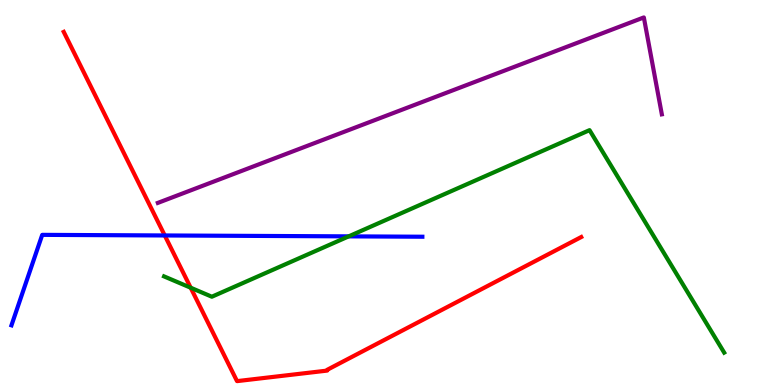[{'lines': ['blue', 'red'], 'intersections': [{'x': 2.13, 'y': 3.88}]}, {'lines': ['green', 'red'], 'intersections': [{'x': 2.46, 'y': 2.53}]}, {'lines': ['purple', 'red'], 'intersections': []}, {'lines': ['blue', 'green'], 'intersections': [{'x': 4.5, 'y': 3.86}]}, {'lines': ['blue', 'purple'], 'intersections': []}, {'lines': ['green', 'purple'], 'intersections': []}]